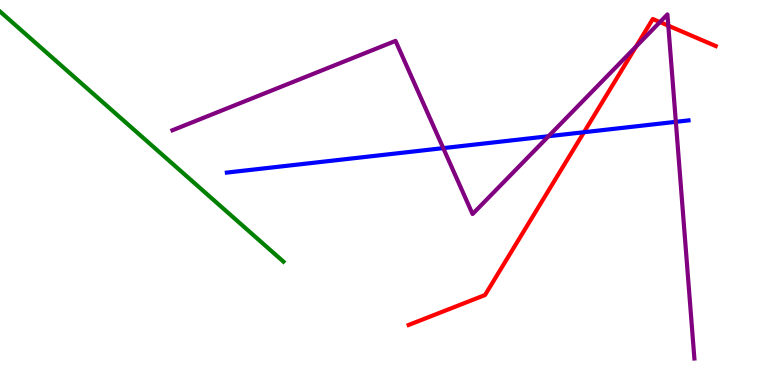[{'lines': ['blue', 'red'], 'intersections': [{'x': 7.54, 'y': 6.57}]}, {'lines': ['green', 'red'], 'intersections': []}, {'lines': ['purple', 'red'], 'intersections': [{'x': 8.21, 'y': 8.79}, {'x': 8.52, 'y': 9.43}, {'x': 8.62, 'y': 9.33}]}, {'lines': ['blue', 'green'], 'intersections': []}, {'lines': ['blue', 'purple'], 'intersections': [{'x': 5.72, 'y': 6.15}, {'x': 7.08, 'y': 6.46}, {'x': 8.72, 'y': 6.84}]}, {'lines': ['green', 'purple'], 'intersections': []}]